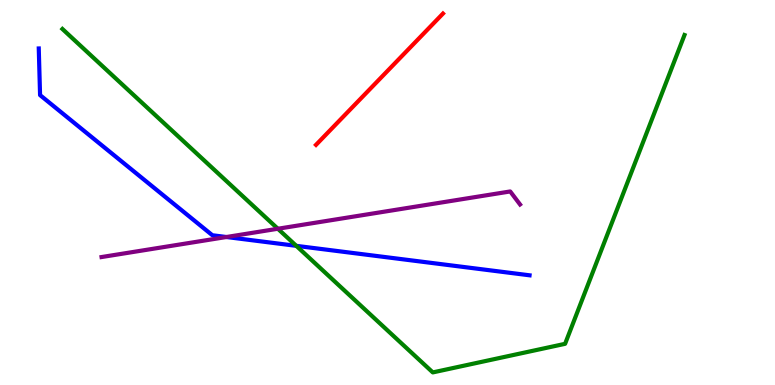[{'lines': ['blue', 'red'], 'intersections': []}, {'lines': ['green', 'red'], 'intersections': []}, {'lines': ['purple', 'red'], 'intersections': []}, {'lines': ['blue', 'green'], 'intersections': [{'x': 3.82, 'y': 3.61}]}, {'lines': ['blue', 'purple'], 'intersections': [{'x': 2.92, 'y': 3.84}]}, {'lines': ['green', 'purple'], 'intersections': [{'x': 3.59, 'y': 4.06}]}]